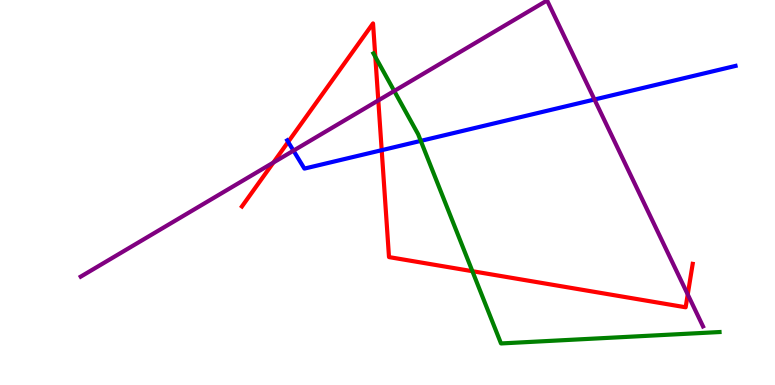[{'lines': ['blue', 'red'], 'intersections': [{'x': 3.72, 'y': 6.31}, {'x': 4.93, 'y': 6.1}]}, {'lines': ['green', 'red'], 'intersections': [{'x': 4.84, 'y': 8.52}, {'x': 6.1, 'y': 2.96}]}, {'lines': ['purple', 'red'], 'intersections': [{'x': 3.53, 'y': 5.78}, {'x': 4.88, 'y': 7.39}, {'x': 8.87, 'y': 2.35}]}, {'lines': ['blue', 'green'], 'intersections': [{'x': 5.43, 'y': 6.34}]}, {'lines': ['blue', 'purple'], 'intersections': [{'x': 3.79, 'y': 6.09}, {'x': 7.67, 'y': 7.42}]}, {'lines': ['green', 'purple'], 'intersections': [{'x': 5.09, 'y': 7.64}]}]